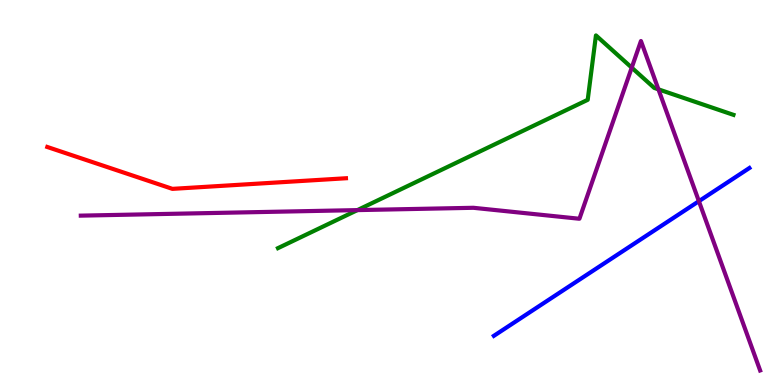[{'lines': ['blue', 'red'], 'intersections': []}, {'lines': ['green', 'red'], 'intersections': []}, {'lines': ['purple', 'red'], 'intersections': []}, {'lines': ['blue', 'green'], 'intersections': []}, {'lines': ['blue', 'purple'], 'intersections': [{'x': 9.02, 'y': 4.77}]}, {'lines': ['green', 'purple'], 'intersections': [{'x': 4.61, 'y': 4.54}, {'x': 8.15, 'y': 8.24}, {'x': 8.5, 'y': 7.68}]}]